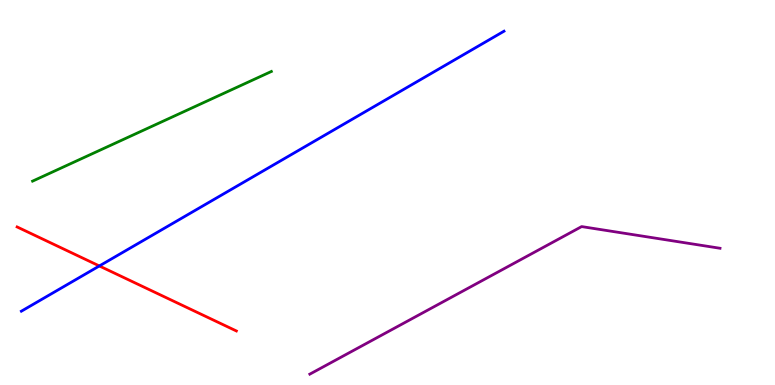[{'lines': ['blue', 'red'], 'intersections': [{'x': 1.28, 'y': 3.09}]}, {'lines': ['green', 'red'], 'intersections': []}, {'lines': ['purple', 'red'], 'intersections': []}, {'lines': ['blue', 'green'], 'intersections': []}, {'lines': ['blue', 'purple'], 'intersections': []}, {'lines': ['green', 'purple'], 'intersections': []}]